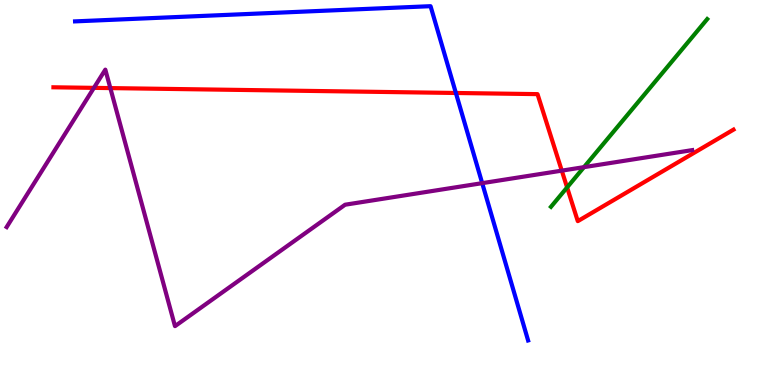[{'lines': ['blue', 'red'], 'intersections': [{'x': 5.88, 'y': 7.58}]}, {'lines': ['green', 'red'], 'intersections': [{'x': 7.32, 'y': 5.13}]}, {'lines': ['purple', 'red'], 'intersections': [{'x': 1.21, 'y': 7.72}, {'x': 1.42, 'y': 7.71}, {'x': 7.25, 'y': 5.57}]}, {'lines': ['blue', 'green'], 'intersections': []}, {'lines': ['blue', 'purple'], 'intersections': [{'x': 6.22, 'y': 5.24}]}, {'lines': ['green', 'purple'], 'intersections': [{'x': 7.54, 'y': 5.66}]}]